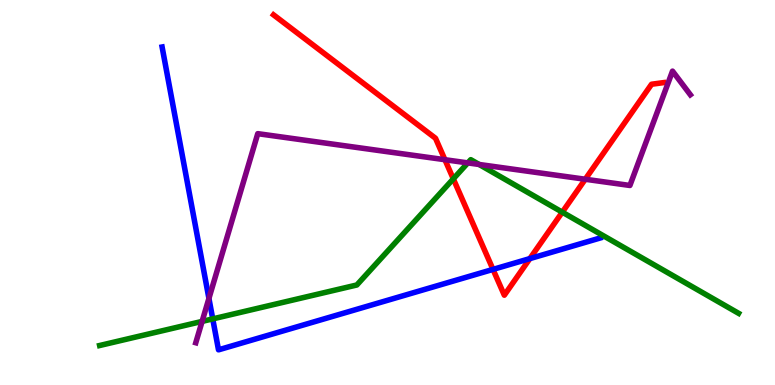[{'lines': ['blue', 'red'], 'intersections': [{'x': 6.36, 'y': 3.0}, {'x': 6.84, 'y': 3.28}]}, {'lines': ['green', 'red'], 'intersections': [{'x': 5.85, 'y': 5.35}, {'x': 7.26, 'y': 4.49}]}, {'lines': ['purple', 'red'], 'intersections': [{'x': 5.74, 'y': 5.85}, {'x': 7.55, 'y': 5.34}]}, {'lines': ['blue', 'green'], 'intersections': [{'x': 2.75, 'y': 1.72}]}, {'lines': ['blue', 'purple'], 'intersections': [{'x': 2.7, 'y': 2.25}]}, {'lines': ['green', 'purple'], 'intersections': [{'x': 2.61, 'y': 1.65}, {'x': 6.04, 'y': 5.77}, {'x': 6.18, 'y': 5.73}]}]